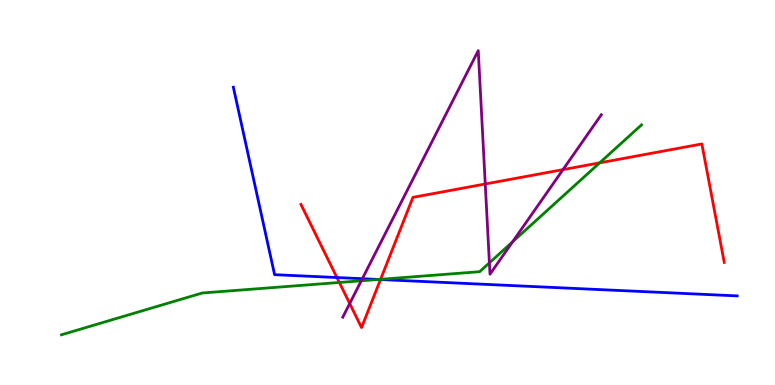[{'lines': ['blue', 'red'], 'intersections': [{'x': 4.35, 'y': 2.79}, {'x': 4.91, 'y': 2.74}]}, {'lines': ['green', 'red'], 'intersections': [{'x': 4.38, 'y': 2.66}, {'x': 4.91, 'y': 2.75}, {'x': 7.74, 'y': 5.77}]}, {'lines': ['purple', 'red'], 'intersections': [{'x': 4.51, 'y': 2.12}, {'x': 6.26, 'y': 5.22}, {'x': 7.26, 'y': 5.59}]}, {'lines': ['blue', 'green'], 'intersections': [{'x': 4.89, 'y': 2.74}]}, {'lines': ['blue', 'purple'], 'intersections': [{'x': 4.68, 'y': 2.76}]}, {'lines': ['green', 'purple'], 'intersections': [{'x': 4.66, 'y': 2.71}, {'x': 6.31, 'y': 3.17}, {'x': 6.61, 'y': 3.72}]}]